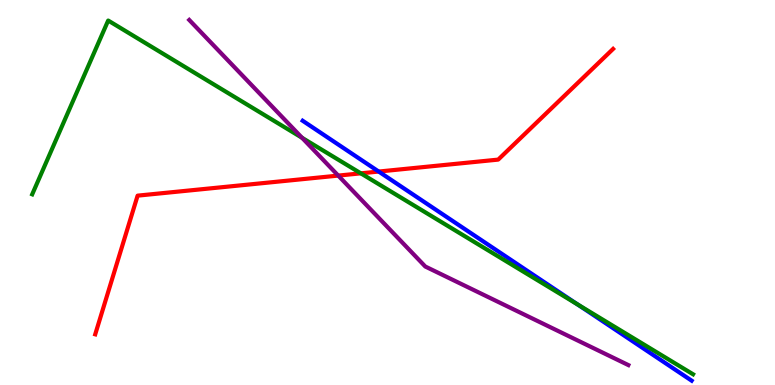[{'lines': ['blue', 'red'], 'intersections': [{'x': 4.89, 'y': 5.54}]}, {'lines': ['green', 'red'], 'intersections': [{'x': 4.66, 'y': 5.5}]}, {'lines': ['purple', 'red'], 'intersections': [{'x': 4.36, 'y': 5.44}]}, {'lines': ['blue', 'green'], 'intersections': [{'x': 7.45, 'y': 2.1}]}, {'lines': ['blue', 'purple'], 'intersections': []}, {'lines': ['green', 'purple'], 'intersections': [{'x': 3.9, 'y': 6.42}]}]